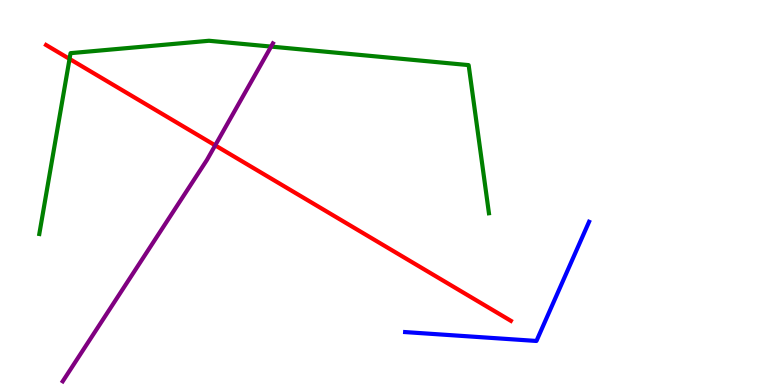[{'lines': ['blue', 'red'], 'intersections': []}, {'lines': ['green', 'red'], 'intersections': [{'x': 0.897, 'y': 8.47}]}, {'lines': ['purple', 'red'], 'intersections': [{'x': 2.78, 'y': 6.22}]}, {'lines': ['blue', 'green'], 'intersections': []}, {'lines': ['blue', 'purple'], 'intersections': []}, {'lines': ['green', 'purple'], 'intersections': [{'x': 3.5, 'y': 8.79}]}]